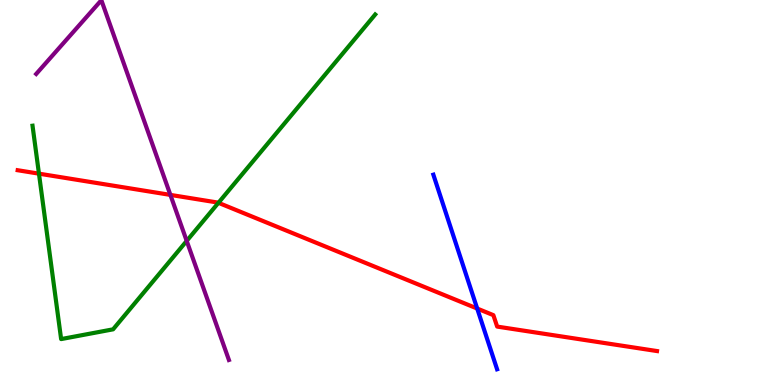[{'lines': ['blue', 'red'], 'intersections': [{'x': 6.16, 'y': 1.99}]}, {'lines': ['green', 'red'], 'intersections': [{'x': 0.503, 'y': 5.49}, {'x': 2.82, 'y': 4.73}]}, {'lines': ['purple', 'red'], 'intersections': [{'x': 2.2, 'y': 4.94}]}, {'lines': ['blue', 'green'], 'intersections': []}, {'lines': ['blue', 'purple'], 'intersections': []}, {'lines': ['green', 'purple'], 'intersections': [{'x': 2.41, 'y': 3.74}]}]